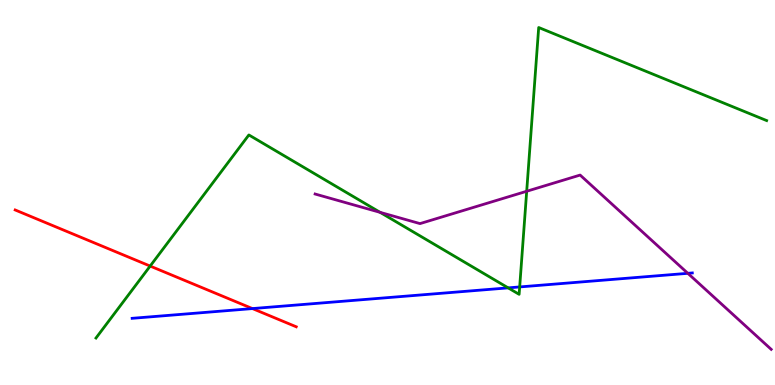[{'lines': ['blue', 'red'], 'intersections': [{'x': 3.26, 'y': 1.98}]}, {'lines': ['green', 'red'], 'intersections': [{'x': 1.94, 'y': 3.09}]}, {'lines': ['purple', 'red'], 'intersections': []}, {'lines': ['blue', 'green'], 'intersections': [{'x': 6.56, 'y': 2.52}, {'x': 6.71, 'y': 2.55}]}, {'lines': ['blue', 'purple'], 'intersections': [{'x': 8.88, 'y': 2.9}]}, {'lines': ['green', 'purple'], 'intersections': [{'x': 4.9, 'y': 4.48}, {'x': 6.8, 'y': 5.03}]}]